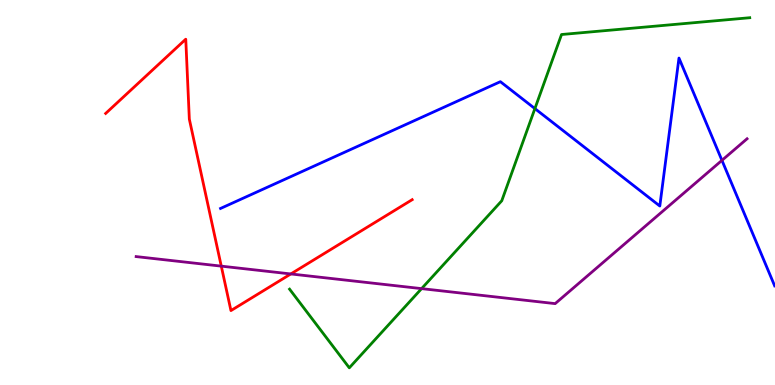[{'lines': ['blue', 'red'], 'intersections': []}, {'lines': ['green', 'red'], 'intersections': []}, {'lines': ['purple', 'red'], 'intersections': [{'x': 2.86, 'y': 3.09}, {'x': 3.75, 'y': 2.88}]}, {'lines': ['blue', 'green'], 'intersections': [{'x': 6.9, 'y': 7.18}]}, {'lines': ['blue', 'purple'], 'intersections': [{'x': 9.32, 'y': 5.83}]}, {'lines': ['green', 'purple'], 'intersections': [{'x': 5.44, 'y': 2.5}]}]